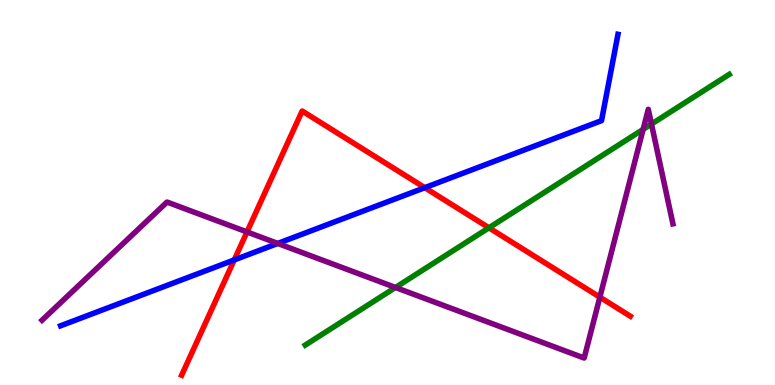[{'lines': ['blue', 'red'], 'intersections': [{'x': 3.02, 'y': 3.25}, {'x': 5.48, 'y': 5.13}]}, {'lines': ['green', 'red'], 'intersections': [{'x': 6.31, 'y': 4.08}]}, {'lines': ['purple', 'red'], 'intersections': [{'x': 3.19, 'y': 3.98}, {'x': 7.74, 'y': 2.28}]}, {'lines': ['blue', 'green'], 'intersections': []}, {'lines': ['blue', 'purple'], 'intersections': [{'x': 3.58, 'y': 3.68}]}, {'lines': ['green', 'purple'], 'intersections': [{'x': 5.1, 'y': 2.53}, {'x': 8.3, 'y': 6.64}, {'x': 8.41, 'y': 6.78}]}]